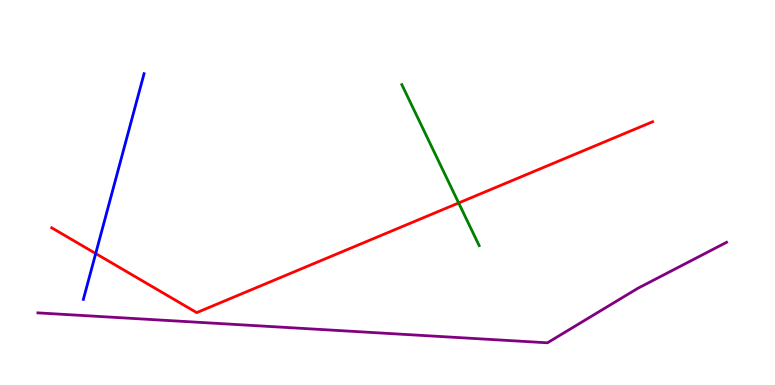[{'lines': ['blue', 'red'], 'intersections': [{'x': 1.23, 'y': 3.41}]}, {'lines': ['green', 'red'], 'intersections': [{'x': 5.92, 'y': 4.73}]}, {'lines': ['purple', 'red'], 'intersections': []}, {'lines': ['blue', 'green'], 'intersections': []}, {'lines': ['blue', 'purple'], 'intersections': []}, {'lines': ['green', 'purple'], 'intersections': []}]